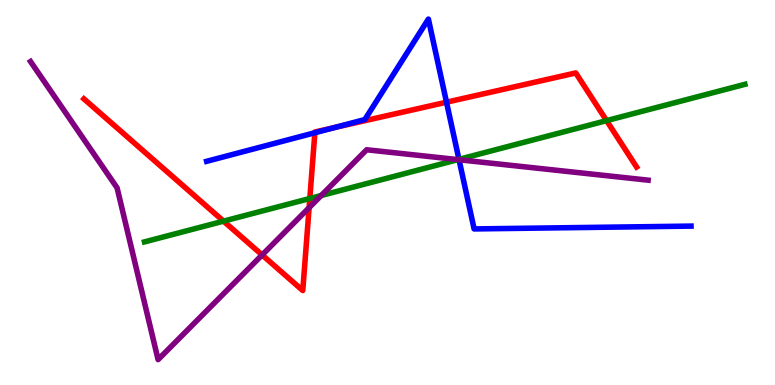[{'lines': ['blue', 'red'], 'intersections': [{'x': 4.06, 'y': 6.55}, {'x': 4.32, 'y': 6.69}, {'x': 5.76, 'y': 7.35}]}, {'lines': ['green', 'red'], 'intersections': [{'x': 2.88, 'y': 4.26}, {'x': 4.0, 'y': 4.84}, {'x': 7.83, 'y': 6.87}]}, {'lines': ['purple', 'red'], 'intersections': [{'x': 3.38, 'y': 3.38}, {'x': 3.99, 'y': 4.61}]}, {'lines': ['blue', 'green'], 'intersections': [{'x': 5.92, 'y': 5.86}]}, {'lines': ['blue', 'purple'], 'intersections': [{'x': 5.92, 'y': 5.85}]}, {'lines': ['green', 'purple'], 'intersections': [{'x': 4.14, 'y': 4.92}, {'x': 5.91, 'y': 5.85}]}]